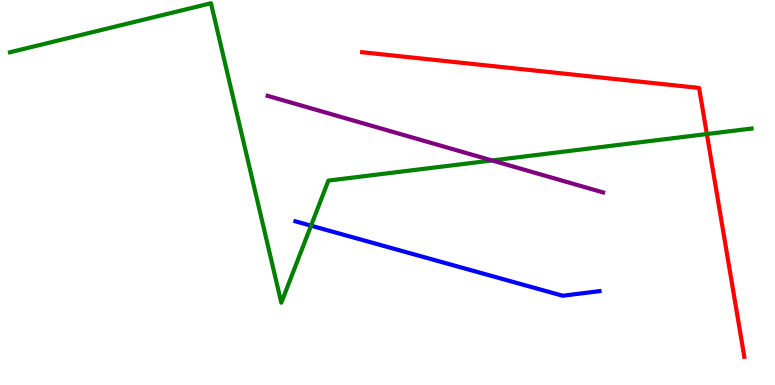[{'lines': ['blue', 'red'], 'intersections': []}, {'lines': ['green', 'red'], 'intersections': [{'x': 9.12, 'y': 6.52}]}, {'lines': ['purple', 'red'], 'intersections': []}, {'lines': ['blue', 'green'], 'intersections': [{'x': 4.01, 'y': 4.14}]}, {'lines': ['blue', 'purple'], 'intersections': []}, {'lines': ['green', 'purple'], 'intersections': [{'x': 6.35, 'y': 5.83}]}]